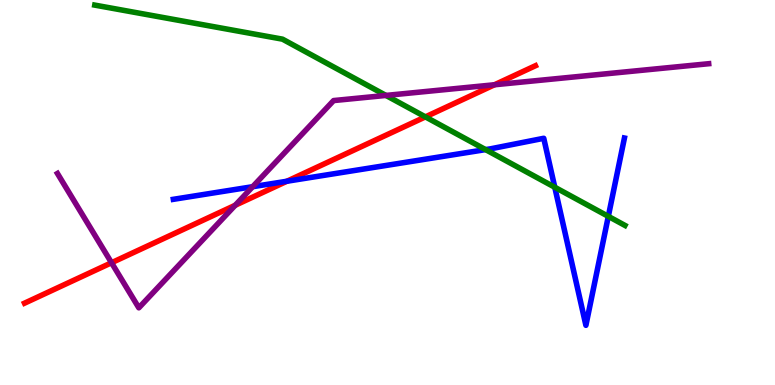[{'lines': ['blue', 'red'], 'intersections': [{'x': 3.7, 'y': 5.29}]}, {'lines': ['green', 'red'], 'intersections': [{'x': 5.49, 'y': 6.96}]}, {'lines': ['purple', 'red'], 'intersections': [{'x': 1.44, 'y': 3.18}, {'x': 3.04, 'y': 4.67}, {'x': 6.38, 'y': 7.8}]}, {'lines': ['blue', 'green'], 'intersections': [{'x': 6.27, 'y': 6.11}, {'x': 7.16, 'y': 5.14}, {'x': 7.85, 'y': 4.38}]}, {'lines': ['blue', 'purple'], 'intersections': [{'x': 3.26, 'y': 5.15}]}, {'lines': ['green', 'purple'], 'intersections': [{'x': 4.98, 'y': 7.52}]}]